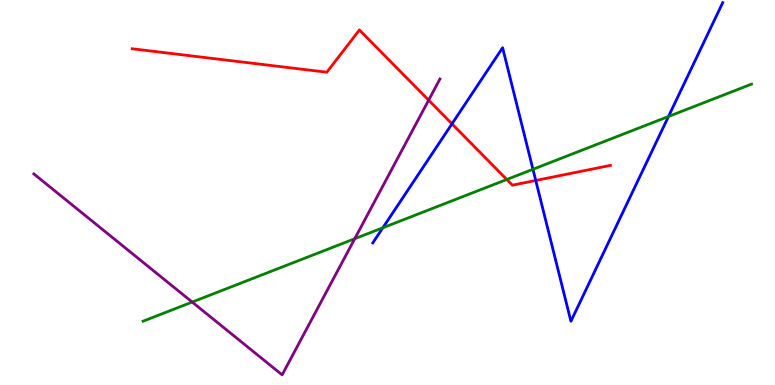[{'lines': ['blue', 'red'], 'intersections': [{'x': 5.83, 'y': 6.78}, {'x': 6.91, 'y': 5.31}]}, {'lines': ['green', 'red'], 'intersections': [{'x': 6.54, 'y': 5.34}]}, {'lines': ['purple', 'red'], 'intersections': [{'x': 5.53, 'y': 7.4}]}, {'lines': ['blue', 'green'], 'intersections': [{'x': 4.94, 'y': 4.08}, {'x': 6.88, 'y': 5.6}, {'x': 8.63, 'y': 6.97}]}, {'lines': ['blue', 'purple'], 'intersections': []}, {'lines': ['green', 'purple'], 'intersections': [{'x': 2.48, 'y': 2.15}, {'x': 4.58, 'y': 3.8}]}]